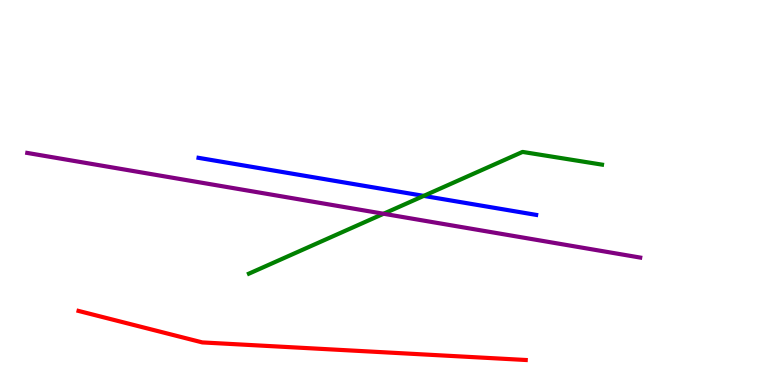[{'lines': ['blue', 'red'], 'intersections': []}, {'lines': ['green', 'red'], 'intersections': []}, {'lines': ['purple', 'red'], 'intersections': []}, {'lines': ['blue', 'green'], 'intersections': [{'x': 5.47, 'y': 4.91}]}, {'lines': ['blue', 'purple'], 'intersections': []}, {'lines': ['green', 'purple'], 'intersections': [{'x': 4.95, 'y': 4.45}]}]